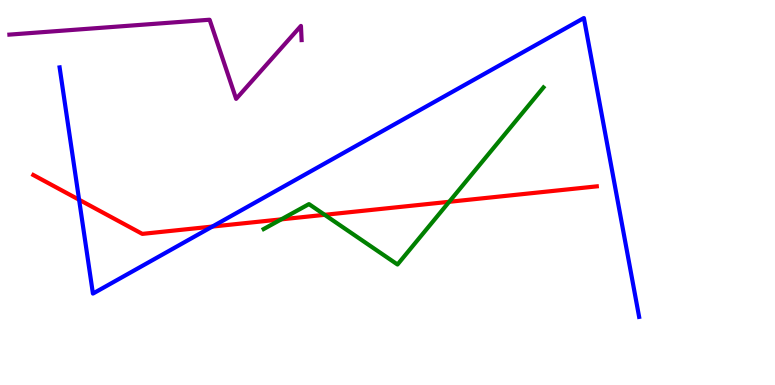[{'lines': ['blue', 'red'], 'intersections': [{'x': 1.02, 'y': 4.81}, {'x': 2.74, 'y': 4.12}]}, {'lines': ['green', 'red'], 'intersections': [{'x': 3.63, 'y': 4.3}, {'x': 4.19, 'y': 4.42}, {'x': 5.8, 'y': 4.76}]}, {'lines': ['purple', 'red'], 'intersections': []}, {'lines': ['blue', 'green'], 'intersections': []}, {'lines': ['blue', 'purple'], 'intersections': []}, {'lines': ['green', 'purple'], 'intersections': []}]